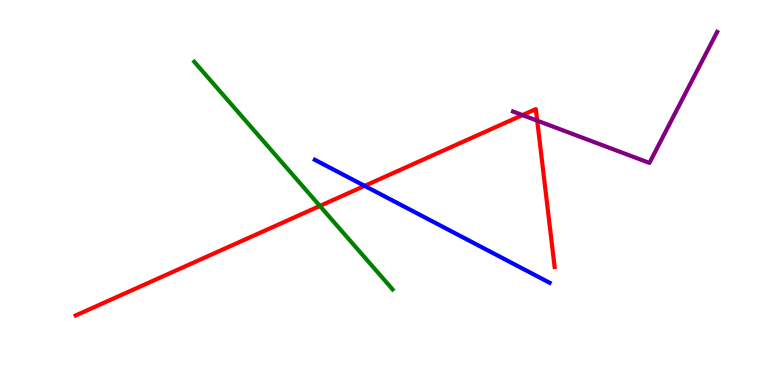[{'lines': ['blue', 'red'], 'intersections': [{'x': 4.7, 'y': 5.17}]}, {'lines': ['green', 'red'], 'intersections': [{'x': 4.13, 'y': 4.65}]}, {'lines': ['purple', 'red'], 'intersections': [{'x': 6.74, 'y': 7.01}, {'x': 6.93, 'y': 6.87}]}, {'lines': ['blue', 'green'], 'intersections': []}, {'lines': ['blue', 'purple'], 'intersections': []}, {'lines': ['green', 'purple'], 'intersections': []}]